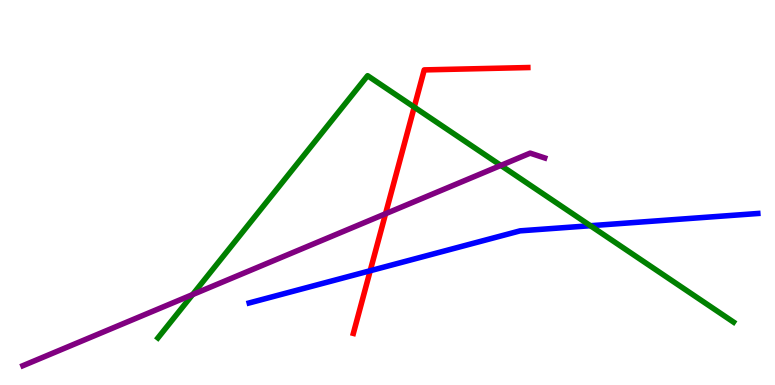[{'lines': ['blue', 'red'], 'intersections': [{'x': 4.78, 'y': 2.97}]}, {'lines': ['green', 'red'], 'intersections': [{'x': 5.34, 'y': 7.22}]}, {'lines': ['purple', 'red'], 'intersections': [{'x': 4.97, 'y': 4.45}]}, {'lines': ['blue', 'green'], 'intersections': [{'x': 7.62, 'y': 4.14}]}, {'lines': ['blue', 'purple'], 'intersections': []}, {'lines': ['green', 'purple'], 'intersections': [{'x': 2.49, 'y': 2.35}, {'x': 6.46, 'y': 5.7}]}]